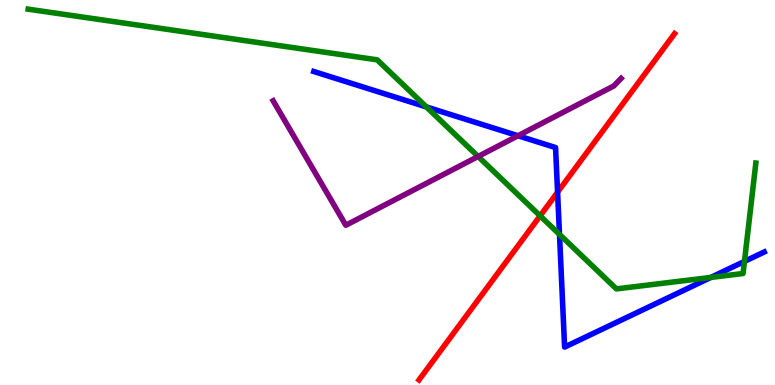[{'lines': ['blue', 'red'], 'intersections': [{'x': 7.19, 'y': 5.01}]}, {'lines': ['green', 'red'], 'intersections': [{'x': 6.97, 'y': 4.39}]}, {'lines': ['purple', 'red'], 'intersections': []}, {'lines': ['blue', 'green'], 'intersections': [{'x': 5.5, 'y': 7.22}, {'x': 7.22, 'y': 3.91}, {'x': 9.17, 'y': 2.79}, {'x': 9.61, 'y': 3.21}]}, {'lines': ['blue', 'purple'], 'intersections': [{'x': 6.68, 'y': 6.47}]}, {'lines': ['green', 'purple'], 'intersections': [{'x': 6.17, 'y': 5.94}]}]